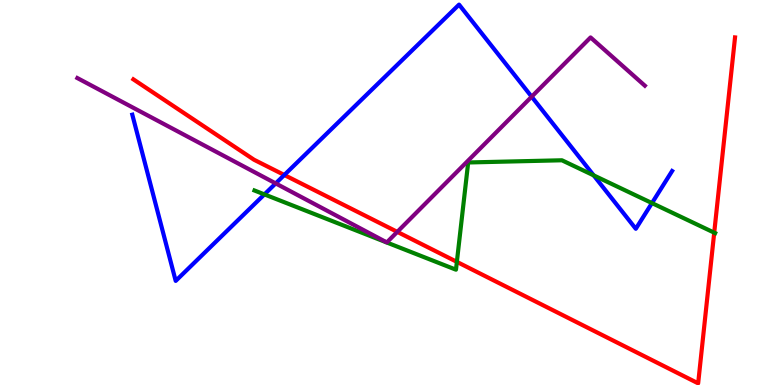[{'lines': ['blue', 'red'], 'intersections': [{'x': 3.67, 'y': 5.45}]}, {'lines': ['green', 'red'], 'intersections': [{'x': 5.9, 'y': 3.2}, {'x': 9.22, 'y': 3.96}]}, {'lines': ['purple', 'red'], 'intersections': [{'x': 5.13, 'y': 3.98}]}, {'lines': ['blue', 'green'], 'intersections': [{'x': 3.41, 'y': 4.95}, {'x': 7.66, 'y': 5.44}, {'x': 8.41, 'y': 4.73}]}, {'lines': ['blue', 'purple'], 'intersections': [{'x': 3.56, 'y': 5.24}, {'x': 6.86, 'y': 7.49}]}, {'lines': ['green', 'purple'], 'intersections': []}]